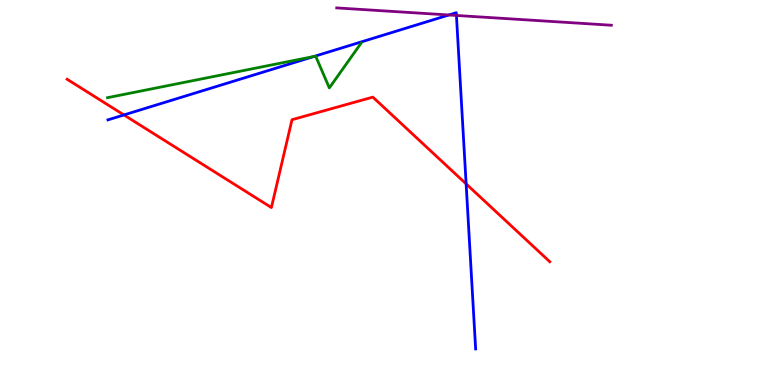[{'lines': ['blue', 'red'], 'intersections': [{'x': 1.6, 'y': 7.01}, {'x': 6.01, 'y': 5.22}]}, {'lines': ['green', 'red'], 'intersections': []}, {'lines': ['purple', 'red'], 'intersections': []}, {'lines': ['blue', 'green'], 'intersections': [{'x': 4.05, 'y': 8.53}]}, {'lines': ['blue', 'purple'], 'intersections': [{'x': 5.79, 'y': 9.61}, {'x': 5.89, 'y': 9.6}]}, {'lines': ['green', 'purple'], 'intersections': []}]